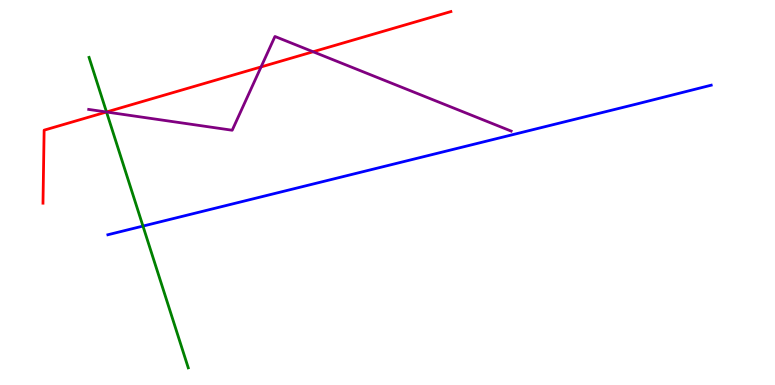[{'lines': ['blue', 'red'], 'intersections': []}, {'lines': ['green', 'red'], 'intersections': [{'x': 1.37, 'y': 7.09}]}, {'lines': ['purple', 'red'], 'intersections': [{'x': 1.37, 'y': 7.09}, {'x': 3.37, 'y': 8.26}, {'x': 4.04, 'y': 8.66}]}, {'lines': ['blue', 'green'], 'intersections': [{'x': 1.84, 'y': 4.13}]}, {'lines': ['blue', 'purple'], 'intersections': []}, {'lines': ['green', 'purple'], 'intersections': [{'x': 1.37, 'y': 7.09}]}]